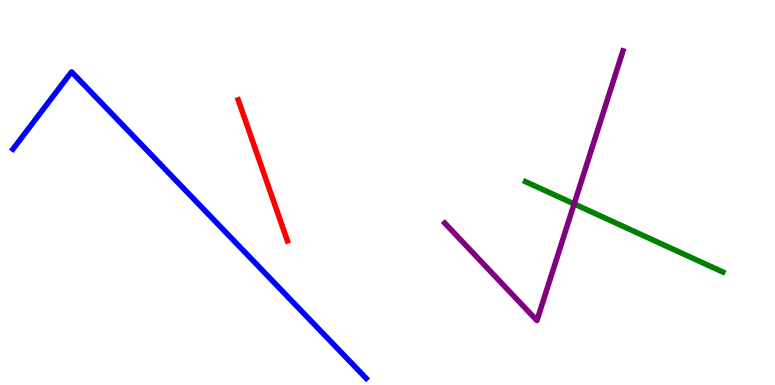[{'lines': ['blue', 'red'], 'intersections': []}, {'lines': ['green', 'red'], 'intersections': []}, {'lines': ['purple', 'red'], 'intersections': []}, {'lines': ['blue', 'green'], 'intersections': []}, {'lines': ['blue', 'purple'], 'intersections': []}, {'lines': ['green', 'purple'], 'intersections': [{'x': 7.41, 'y': 4.7}]}]